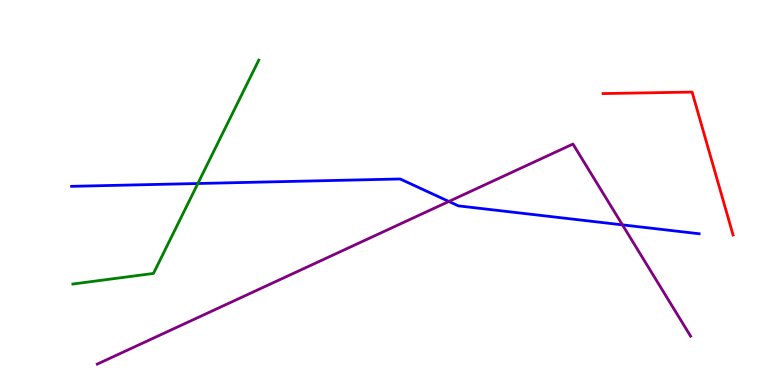[{'lines': ['blue', 'red'], 'intersections': []}, {'lines': ['green', 'red'], 'intersections': []}, {'lines': ['purple', 'red'], 'intersections': []}, {'lines': ['blue', 'green'], 'intersections': [{'x': 2.55, 'y': 5.23}]}, {'lines': ['blue', 'purple'], 'intersections': [{'x': 5.79, 'y': 4.77}, {'x': 8.03, 'y': 4.16}]}, {'lines': ['green', 'purple'], 'intersections': []}]